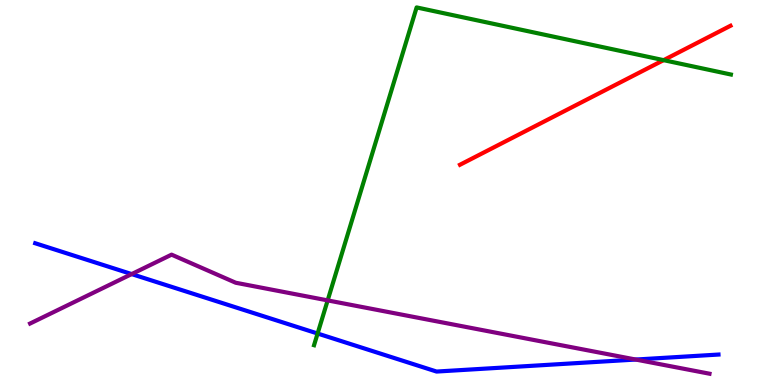[{'lines': ['blue', 'red'], 'intersections': []}, {'lines': ['green', 'red'], 'intersections': [{'x': 8.56, 'y': 8.44}]}, {'lines': ['purple', 'red'], 'intersections': []}, {'lines': ['blue', 'green'], 'intersections': [{'x': 4.1, 'y': 1.34}]}, {'lines': ['blue', 'purple'], 'intersections': [{'x': 1.7, 'y': 2.88}, {'x': 8.2, 'y': 0.661}]}, {'lines': ['green', 'purple'], 'intersections': [{'x': 4.23, 'y': 2.2}]}]